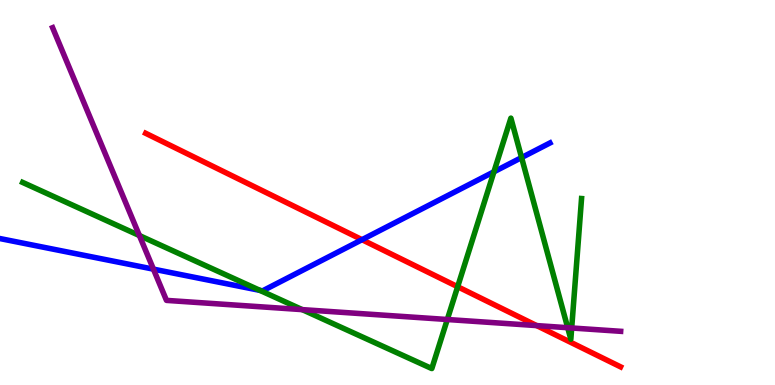[{'lines': ['blue', 'red'], 'intersections': [{'x': 4.67, 'y': 3.77}]}, {'lines': ['green', 'red'], 'intersections': [{'x': 5.91, 'y': 2.55}]}, {'lines': ['purple', 'red'], 'intersections': [{'x': 6.92, 'y': 1.54}]}, {'lines': ['blue', 'green'], 'intersections': [{'x': 3.35, 'y': 2.46}, {'x': 6.37, 'y': 5.54}, {'x': 6.73, 'y': 5.91}]}, {'lines': ['blue', 'purple'], 'intersections': [{'x': 1.98, 'y': 3.01}]}, {'lines': ['green', 'purple'], 'intersections': [{'x': 1.8, 'y': 3.88}, {'x': 3.9, 'y': 1.96}, {'x': 5.77, 'y': 1.7}, {'x': 7.33, 'y': 1.49}, {'x': 7.38, 'y': 1.48}]}]